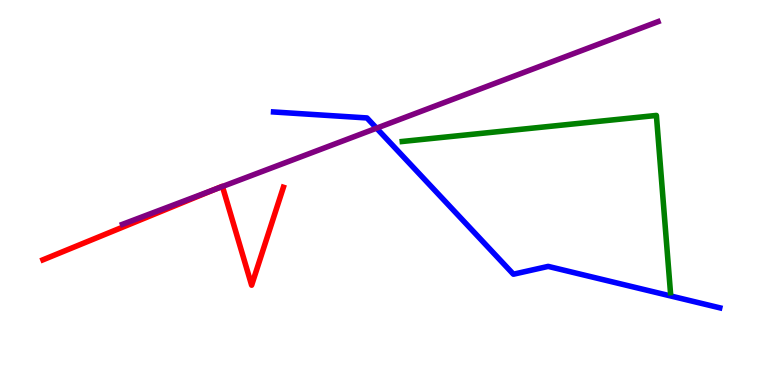[{'lines': ['blue', 'red'], 'intersections': []}, {'lines': ['green', 'red'], 'intersections': []}, {'lines': ['purple', 'red'], 'intersections': [{'x': 2.77, 'y': 5.08}, {'x': 2.87, 'y': 5.16}]}, {'lines': ['blue', 'green'], 'intersections': []}, {'lines': ['blue', 'purple'], 'intersections': [{'x': 4.86, 'y': 6.67}]}, {'lines': ['green', 'purple'], 'intersections': []}]